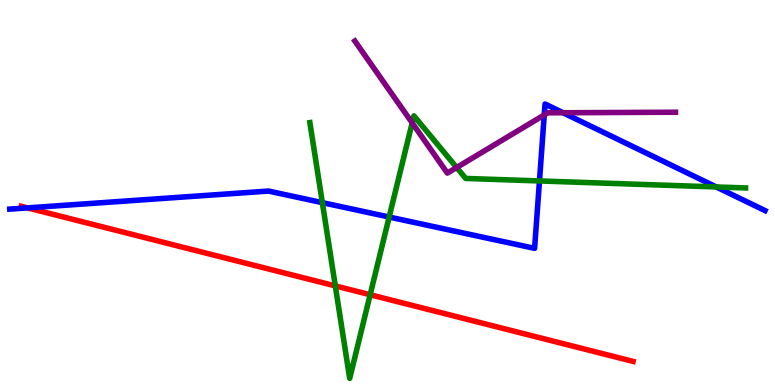[{'lines': ['blue', 'red'], 'intersections': [{'x': 0.356, 'y': 4.6}]}, {'lines': ['green', 'red'], 'intersections': [{'x': 4.33, 'y': 2.57}, {'x': 4.78, 'y': 2.34}]}, {'lines': ['purple', 'red'], 'intersections': []}, {'lines': ['blue', 'green'], 'intersections': [{'x': 4.16, 'y': 4.74}, {'x': 5.02, 'y': 4.36}, {'x': 6.96, 'y': 5.3}, {'x': 9.24, 'y': 5.14}]}, {'lines': ['blue', 'purple'], 'intersections': [{'x': 7.02, 'y': 7.01}, {'x': 7.26, 'y': 7.07}]}, {'lines': ['green', 'purple'], 'intersections': [{'x': 5.32, 'y': 6.81}, {'x': 5.89, 'y': 5.65}]}]